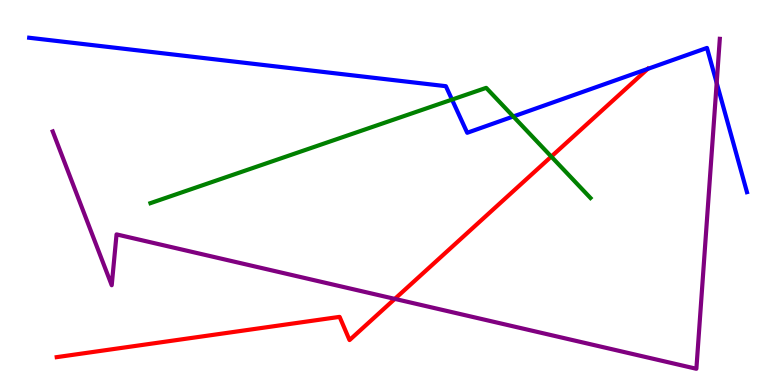[{'lines': ['blue', 'red'], 'intersections': [{'x': 8.36, 'y': 8.21}]}, {'lines': ['green', 'red'], 'intersections': [{'x': 7.11, 'y': 5.93}]}, {'lines': ['purple', 'red'], 'intersections': [{'x': 5.09, 'y': 2.24}]}, {'lines': ['blue', 'green'], 'intersections': [{'x': 5.83, 'y': 7.41}, {'x': 6.62, 'y': 6.97}]}, {'lines': ['blue', 'purple'], 'intersections': [{'x': 9.25, 'y': 7.85}]}, {'lines': ['green', 'purple'], 'intersections': []}]